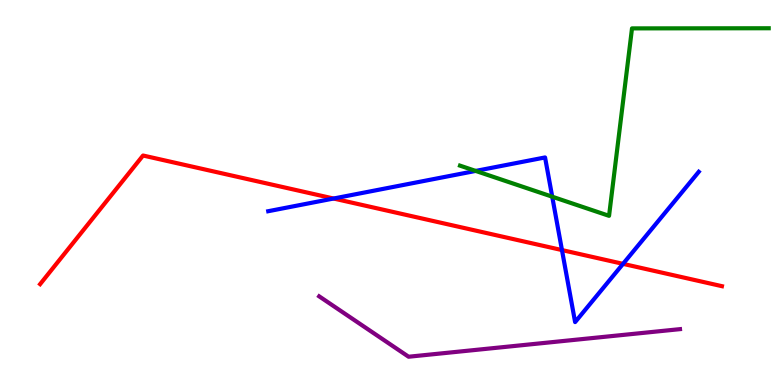[{'lines': ['blue', 'red'], 'intersections': [{'x': 4.3, 'y': 4.84}, {'x': 7.25, 'y': 3.5}, {'x': 8.04, 'y': 3.15}]}, {'lines': ['green', 'red'], 'intersections': []}, {'lines': ['purple', 'red'], 'intersections': []}, {'lines': ['blue', 'green'], 'intersections': [{'x': 6.14, 'y': 5.56}, {'x': 7.13, 'y': 4.89}]}, {'lines': ['blue', 'purple'], 'intersections': []}, {'lines': ['green', 'purple'], 'intersections': []}]